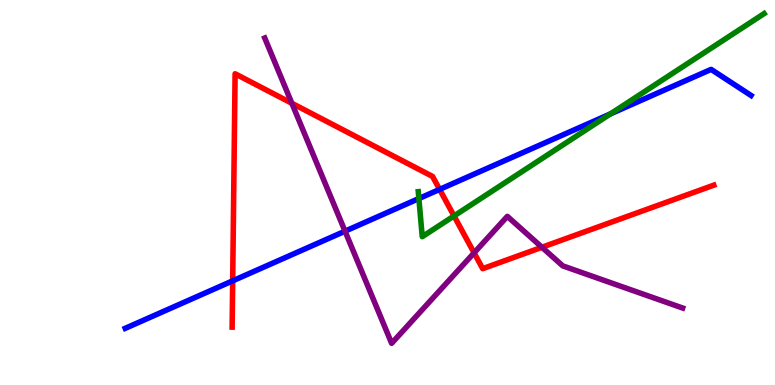[{'lines': ['blue', 'red'], 'intersections': [{'x': 3.0, 'y': 2.71}, {'x': 5.67, 'y': 5.08}]}, {'lines': ['green', 'red'], 'intersections': [{'x': 5.86, 'y': 4.39}]}, {'lines': ['purple', 'red'], 'intersections': [{'x': 3.77, 'y': 7.32}, {'x': 6.12, 'y': 3.43}, {'x': 6.99, 'y': 3.58}]}, {'lines': ['blue', 'green'], 'intersections': [{'x': 5.4, 'y': 4.84}, {'x': 7.88, 'y': 7.04}]}, {'lines': ['blue', 'purple'], 'intersections': [{'x': 4.45, 'y': 4.0}]}, {'lines': ['green', 'purple'], 'intersections': []}]